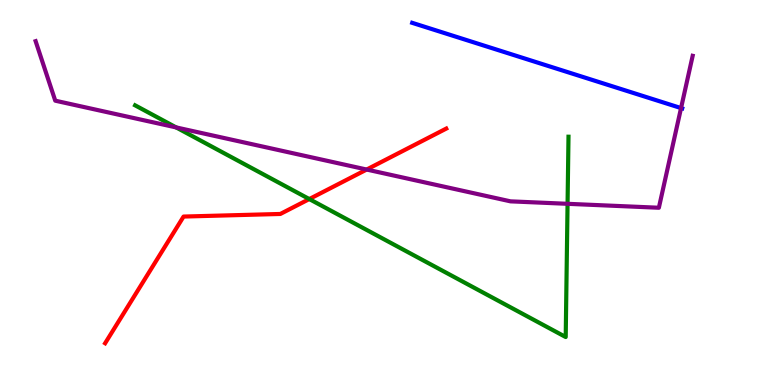[{'lines': ['blue', 'red'], 'intersections': []}, {'lines': ['green', 'red'], 'intersections': [{'x': 3.99, 'y': 4.83}]}, {'lines': ['purple', 'red'], 'intersections': [{'x': 4.73, 'y': 5.6}]}, {'lines': ['blue', 'green'], 'intersections': []}, {'lines': ['blue', 'purple'], 'intersections': [{'x': 8.79, 'y': 7.19}]}, {'lines': ['green', 'purple'], 'intersections': [{'x': 2.27, 'y': 6.69}, {'x': 7.32, 'y': 4.71}]}]